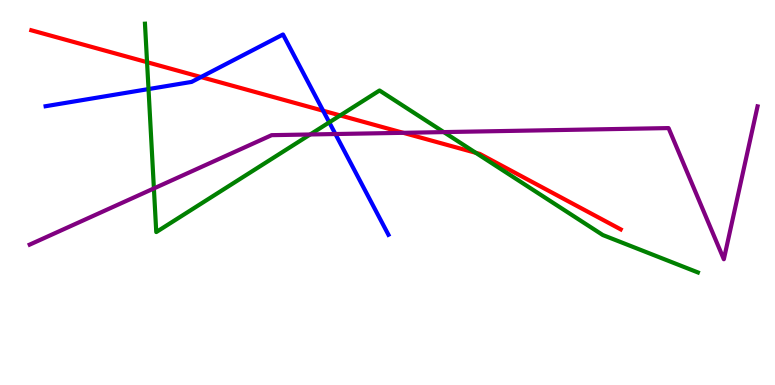[{'lines': ['blue', 'red'], 'intersections': [{'x': 2.59, 'y': 8.0}, {'x': 4.17, 'y': 7.12}]}, {'lines': ['green', 'red'], 'intersections': [{'x': 1.9, 'y': 8.38}, {'x': 4.39, 'y': 7.0}, {'x': 6.14, 'y': 6.03}]}, {'lines': ['purple', 'red'], 'intersections': [{'x': 5.2, 'y': 6.55}]}, {'lines': ['blue', 'green'], 'intersections': [{'x': 1.92, 'y': 7.69}, {'x': 4.25, 'y': 6.82}]}, {'lines': ['blue', 'purple'], 'intersections': [{'x': 4.33, 'y': 6.52}]}, {'lines': ['green', 'purple'], 'intersections': [{'x': 1.99, 'y': 5.11}, {'x': 4.0, 'y': 6.51}, {'x': 5.73, 'y': 6.57}]}]